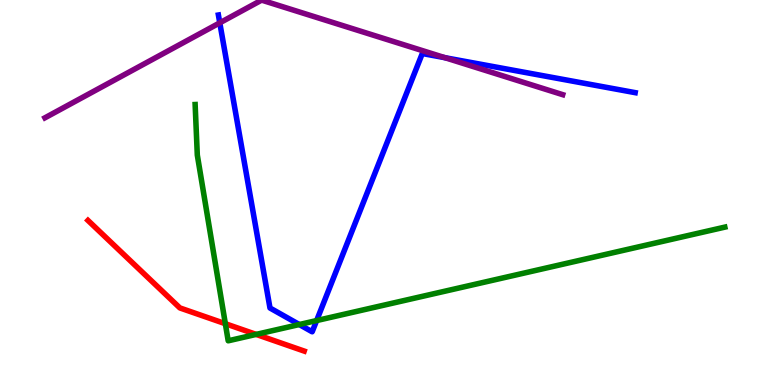[{'lines': ['blue', 'red'], 'intersections': []}, {'lines': ['green', 'red'], 'intersections': [{'x': 2.91, 'y': 1.59}, {'x': 3.31, 'y': 1.31}]}, {'lines': ['purple', 'red'], 'intersections': []}, {'lines': ['blue', 'green'], 'intersections': [{'x': 3.86, 'y': 1.57}, {'x': 4.09, 'y': 1.67}]}, {'lines': ['blue', 'purple'], 'intersections': [{'x': 2.84, 'y': 9.41}, {'x': 5.74, 'y': 8.5}]}, {'lines': ['green', 'purple'], 'intersections': []}]